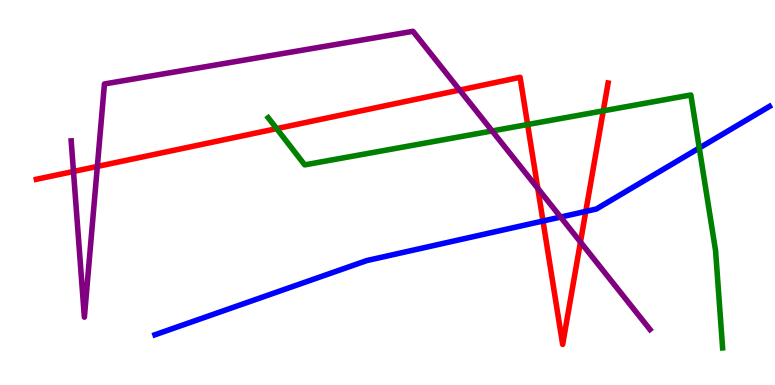[{'lines': ['blue', 'red'], 'intersections': [{'x': 7.01, 'y': 4.26}, {'x': 7.56, 'y': 4.51}]}, {'lines': ['green', 'red'], 'intersections': [{'x': 3.57, 'y': 6.66}, {'x': 6.81, 'y': 6.77}, {'x': 7.78, 'y': 7.12}]}, {'lines': ['purple', 'red'], 'intersections': [{'x': 0.948, 'y': 5.55}, {'x': 1.26, 'y': 5.68}, {'x': 5.93, 'y': 7.66}, {'x': 6.94, 'y': 5.11}, {'x': 7.49, 'y': 3.71}]}, {'lines': ['blue', 'green'], 'intersections': [{'x': 9.02, 'y': 6.16}]}, {'lines': ['blue', 'purple'], 'intersections': [{'x': 7.23, 'y': 4.36}]}, {'lines': ['green', 'purple'], 'intersections': [{'x': 6.35, 'y': 6.6}]}]